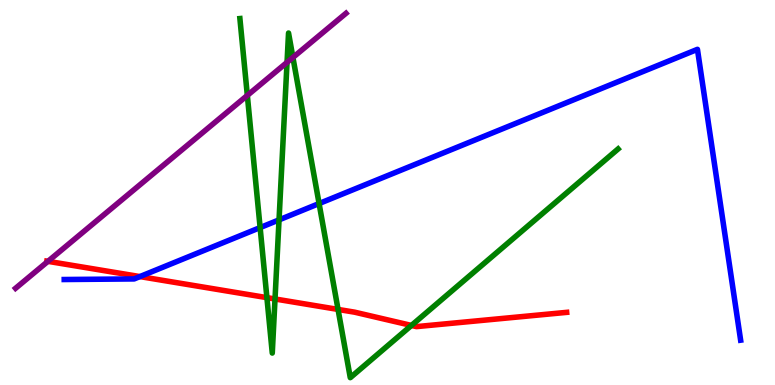[{'lines': ['blue', 'red'], 'intersections': [{'x': 1.81, 'y': 2.82}]}, {'lines': ['green', 'red'], 'intersections': [{'x': 3.44, 'y': 2.27}, {'x': 3.55, 'y': 2.23}, {'x': 4.36, 'y': 1.96}, {'x': 5.31, 'y': 1.55}]}, {'lines': ['purple', 'red'], 'intersections': [{'x': 0.619, 'y': 3.21}]}, {'lines': ['blue', 'green'], 'intersections': [{'x': 3.36, 'y': 4.09}, {'x': 3.6, 'y': 4.29}, {'x': 4.12, 'y': 4.71}]}, {'lines': ['blue', 'purple'], 'intersections': []}, {'lines': ['green', 'purple'], 'intersections': [{'x': 3.19, 'y': 7.52}, {'x': 3.7, 'y': 8.38}, {'x': 3.78, 'y': 8.51}]}]